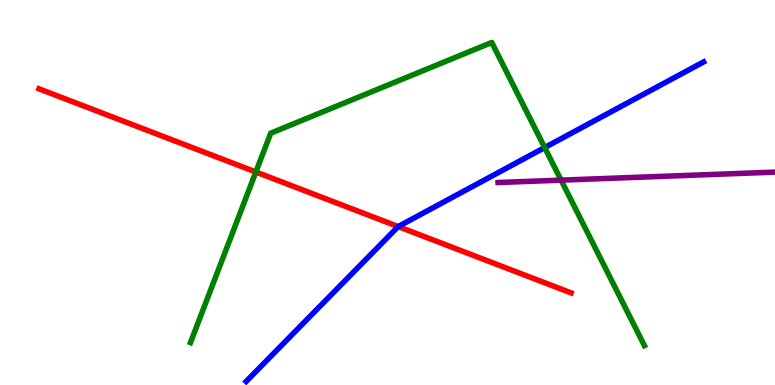[{'lines': ['blue', 'red'], 'intersections': [{'x': 5.14, 'y': 4.11}]}, {'lines': ['green', 'red'], 'intersections': [{'x': 3.3, 'y': 5.53}]}, {'lines': ['purple', 'red'], 'intersections': []}, {'lines': ['blue', 'green'], 'intersections': [{'x': 7.03, 'y': 6.17}]}, {'lines': ['blue', 'purple'], 'intersections': []}, {'lines': ['green', 'purple'], 'intersections': [{'x': 7.24, 'y': 5.32}]}]